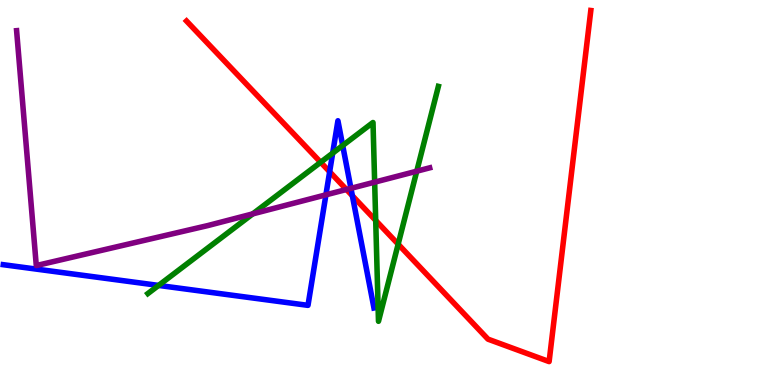[{'lines': ['blue', 'red'], 'intersections': [{'x': 4.25, 'y': 5.54}, {'x': 4.55, 'y': 4.92}]}, {'lines': ['green', 'red'], 'intersections': [{'x': 4.14, 'y': 5.79}, {'x': 4.85, 'y': 4.27}, {'x': 5.14, 'y': 3.66}]}, {'lines': ['purple', 'red'], 'intersections': [{'x': 4.47, 'y': 5.08}]}, {'lines': ['blue', 'green'], 'intersections': [{'x': 2.05, 'y': 2.59}, {'x': 4.29, 'y': 6.02}, {'x': 4.42, 'y': 6.22}]}, {'lines': ['blue', 'purple'], 'intersections': [{'x': 4.21, 'y': 4.94}, {'x': 4.53, 'y': 5.11}]}, {'lines': ['green', 'purple'], 'intersections': [{'x': 3.26, 'y': 4.44}, {'x': 4.83, 'y': 5.27}, {'x': 5.38, 'y': 5.55}]}]